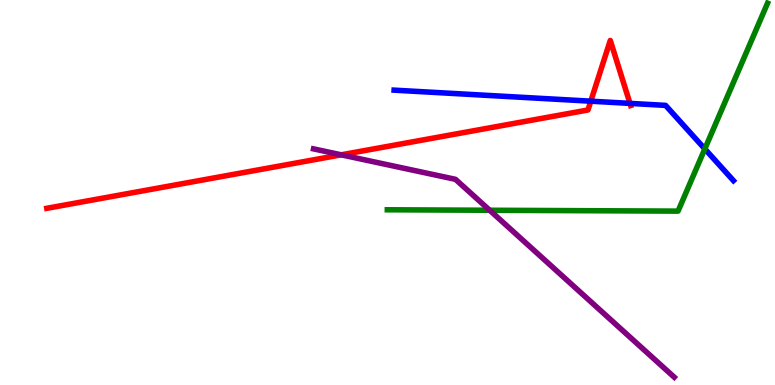[{'lines': ['blue', 'red'], 'intersections': [{'x': 7.62, 'y': 7.37}, {'x': 8.13, 'y': 7.31}]}, {'lines': ['green', 'red'], 'intersections': []}, {'lines': ['purple', 'red'], 'intersections': [{'x': 4.4, 'y': 5.98}]}, {'lines': ['blue', 'green'], 'intersections': [{'x': 9.09, 'y': 6.13}]}, {'lines': ['blue', 'purple'], 'intersections': []}, {'lines': ['green', 'purple'], 'intersections': [{'x': 6.32, 'y': 4.54}]}]